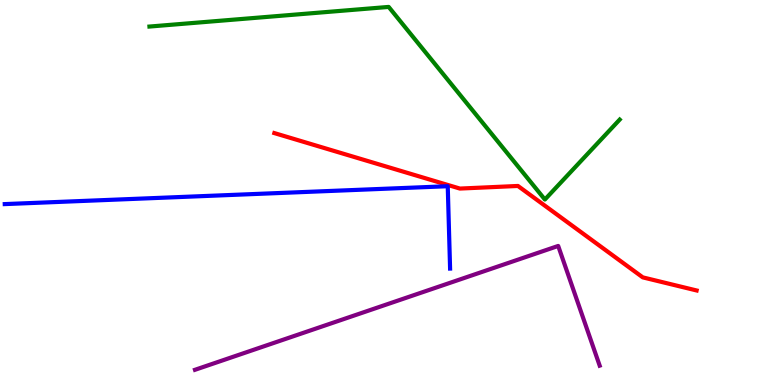[{'lines': ['blue', 'red'], 'intersections': []}, {'lines': ['green', 'red'], 'intersections': []}, {'lines': ['purple', 'red'], 'intersections': []}, {'lines': ['blue', 'green'], 'intersections': []}, {'lines': ['blue', 'purple'], 'intersections': []}, {'lines': ['green', 'purple'], 'intersections': []}]